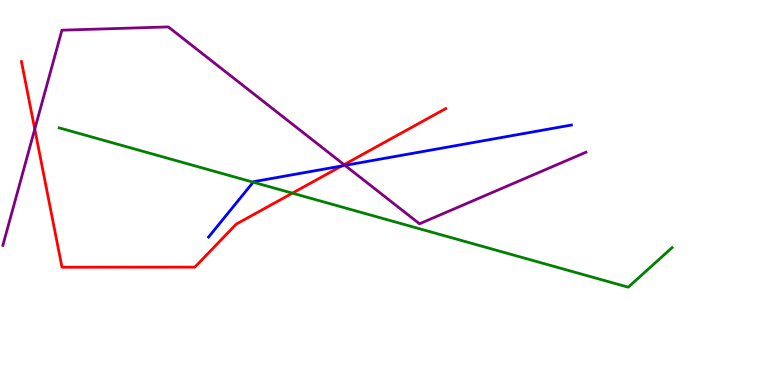[{'lines': ['blue', 'red'], 'intersections': [{'x': 4.41, 'y': 5.69}]}, {'lines': ['green', 'red'], 'intersections': [{'x': 3.77, 'y': 4.98}]}, {'lines': ['purple', 'red'], 'intersections': [{'x': 0.449, 'y': 6.65}, {'x': 4.44, 'y': 5.72}]}, {'lines': ['blue', 'green'], 'intersections': [{'x': 3.27, 'y': 5.27}]}, {'lines': ['blue', 'purple'], 'intersections': [{'x': 4.45, 'y': 5.7}]}, {'lines': ['green', 'purple'], 'intersections': []}]